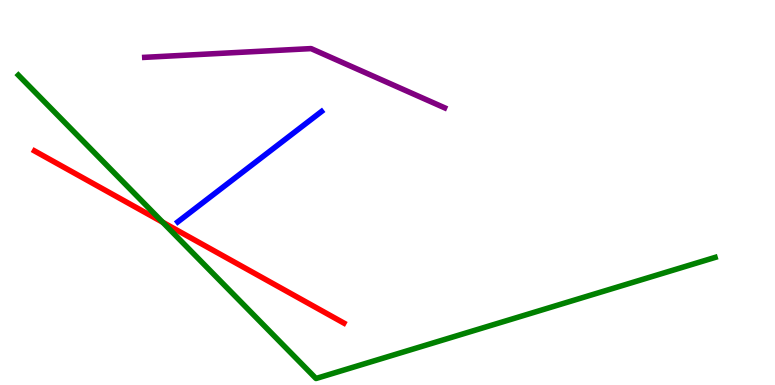[{'lines': ['blue', 'red'], 'intersections': []}, {'lines': ['green', 'red'], 'intersections': [{'x': 2.1, 'y': 4.23}]}, {'lines': ['purple', 'red'], 'intersections': []}, {'lines': ['blue', 'green'], 'intersections': []}, {'lines': ['blue', 'purple'], 'intersections': []}, {'lines': ['green', 'purple'], 'intersections': []}]